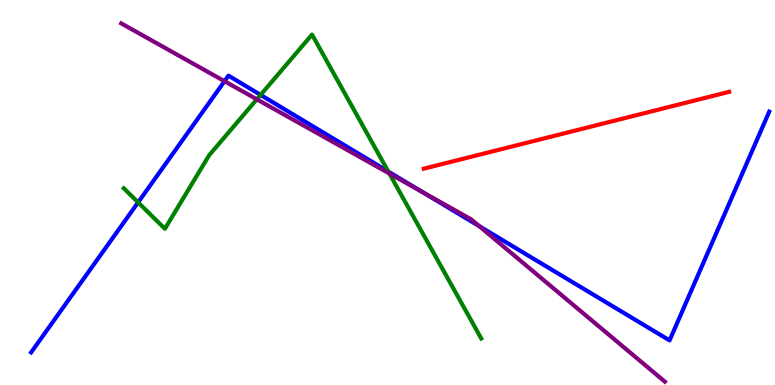[{'lines': ['blue', 'red'], 'intersections': []}, {'lines': ['green', 'red'], 'intersections': []}, {'lines': ['purple', 'red'], 'intersections': []}, {'lines': ['blue', 'green'], 'intersections': [{'x': 1.78, 'y': 4.74}, {'x': 3.36, 'y': 7.53}, {'x': 5.01, 'y': 5.54}]}, {'lines': ['blue', 'purple'], 'intersections': [{'x': 2.9, 'y': 7.89}, {'x': 5.45, 'y': 5.02}, {'x': 6.18, 'y': 4.13}]}, {'lines': ['green', 'purple'], 'intersections': [{'x': 3.31, 'y': 7.42}, {'x': 5.02, 'y': 5.49}]}]